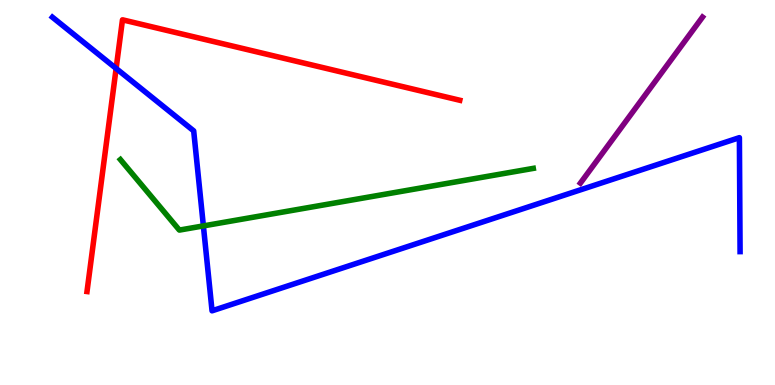[{'lines': ['blue', 'red'], 'intersections': [{'x': 1.5, 'y': 8.22}]}, {'lines': ['green', 'red'], 'intersections': []}, {'lines': ['purple', 'red'], 'intersections': []}, {'lines': ['blue', 'green'], 'intersections': [{'x': 2.62, 'y': 4.13}]}, {'lines': ['blue', 'purple'], 'intersections': []}, {'lines': ['green', 'purple'], 'intersections': []}]